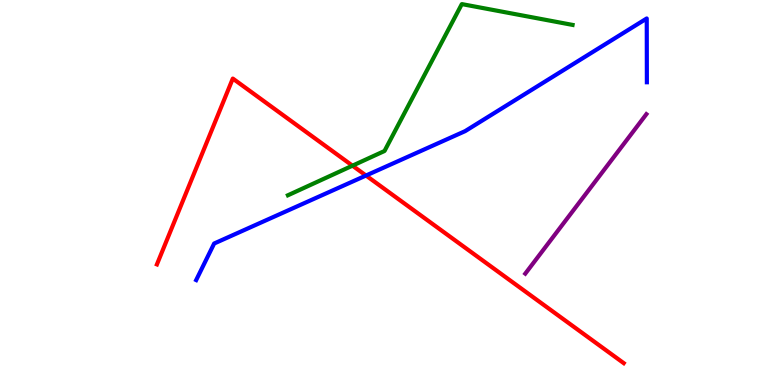[{'lines': ['blue', 'red'], 'intersections': [{'x': 4.72, 'y': 5.44}]}, {'lines': ['green', 'red'], 'intersections': [{'x': 4.55, 'y': 5.7}]}, {'lines': ['purple', 'red'], 'intersections': []}, {'lines': ['blue', 'green'], 'intersections': []}, {'lines': ['blue', 'purple'], 'intersections': []}, {'lines': ['green', 'purple'], 'intersections': []}]